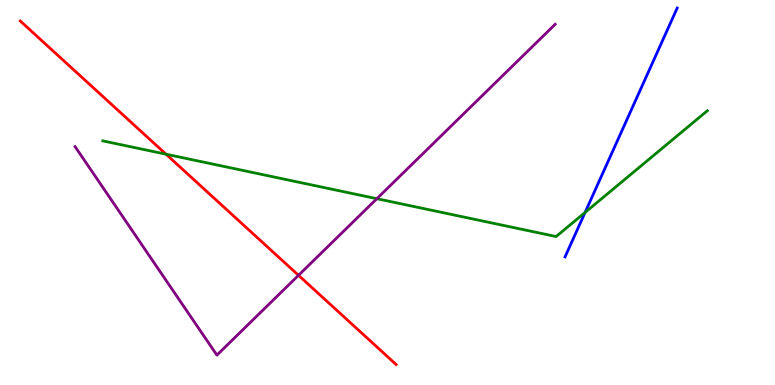[{'lines': ['blue', 'red'], 'intersections': []}, {'lines': ['green', 'red'], 'intersections': [{'x': 2.14, 'y': 5.99}]}, {'lines': ['purple', 'red'], 'intersections': [{'x': 3.85, 'y': 2.85}]}, {'lines': ['blue', 'green'], 'intersections': [{'x': 7.55, 'y': 4.48}]}, {'lines': ['blue', 'purple'], 'intersections': []}, {'lines': ['green', 'purple'], 'intersections': [{'x': 4.86, 'y': 4.84}]}]